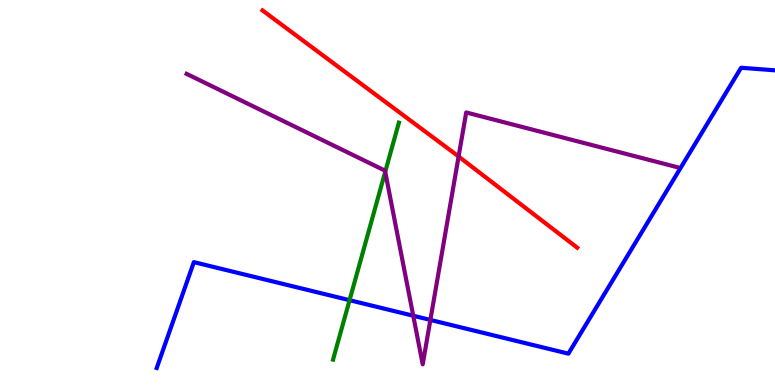[{'lines': ['blue', 'red'], 'intersections': []}, {'lines': ['green', 'red'], 'intersections': []}, {'lines': ['purple', 'red'], 'intersections': [{'x': 5.92, 'y': 5.93}]}, {'lines': ['blue', 'green'], 'intersections': [{'x': 4.51, 'y': 2.2}]}, {'lines': ['blue', 'purple'], 'intersections': [{'x': 5.33, 'y': 1.8}, {'x': 5.55, 'y': 1.69}]}, {'lines': ['green', 'purple'], 'intersections': [{'x': 4.97, 'y': 5.54}]}]